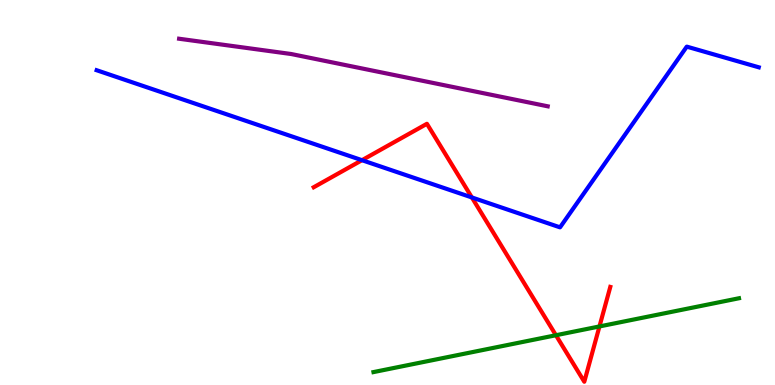[{'lines': ['blue', 'red'], 'intersections': [{'x': 4.67, 'y': 5.84}, {'x': 6.09, 'y': 4.87}]}, {'lines': ['green', 'red'], 'intersections': [{'x': 7.17, 'y': 1.29}, {'x': 7.73, 'y': 1.52}]}, {'lines': ['purple', 'red'], 'intersections': []}, {'lines': ['blue', 'green'], 'intersections': []}, {'lines': ['blue', 'purple'], 'intersections': []}, {'lines': ['green', 'purple'], 'intersections': []}]